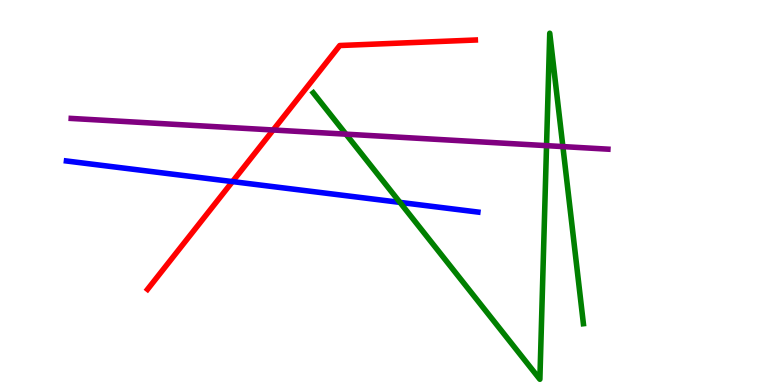[{'lines': ['blue', 'red'], 'intersections': [{'x': 3.0, 'y': 5.28}]}, {'lines': ['green', 'red'], 'intersections': []}, {'lines': ['purple', 'red'], 'intersections': [{'x': 3.52, 'y': 6.62}]}, {'lines': ['blue', 'green'], 'intersections': [{'x': 5.16, 'y': 4.74}]}, {'lines': ['blue', 'purple'], 'intersections': []}, {'lines': ['green', 'purple'], 'intersections': [{'x': 4.46, 'y': 6.52}, {'x': 7.05, 'y': 6.22}, {'x': 7.26, 'y': 6.19}]}]